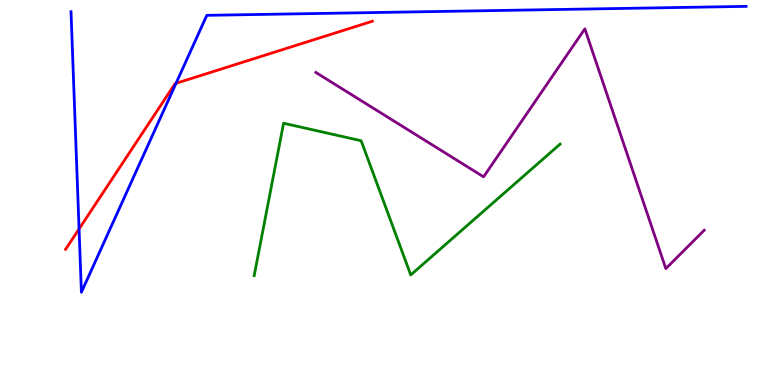[{'lines': ['blue', 'red'], 'intersections': [{'x': 1.02, 'y': 4.05}, {'x': 2.27, 'y': 7.84}]}, {'lines': ['green', 'red'], 'intersections': []}, {'lines': ['purple', 'red'], 'intersections': []}, {'lines': ['blue', 'green'], 'intersections': []}, {'lines': ['blue', 'purple'], 'intersections': []}, {'lines': ['green', 'purple'], 'intersections': []}]